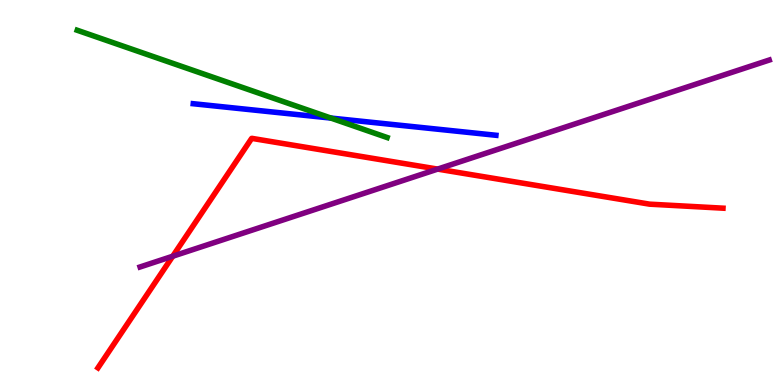[{'lines': ['blue', 'red'], 'intersections': []}, {'lines': ['green', 'red'], 'intersections': []}, {'lines': ['purple', 'red'], 'intersections': [{'x': 2.23, 'y': 3.34}, {'x': 5.65, 'y': 5.61}]}, {'lines': ['blue', 'green'], 'intersections': [{'x': 4.27, 'y': 6.93}]}, {'lines': ['blue', 'purple'], 'intersections': []}, {'lines': ['green', 'purple'], 'intersections': []}]